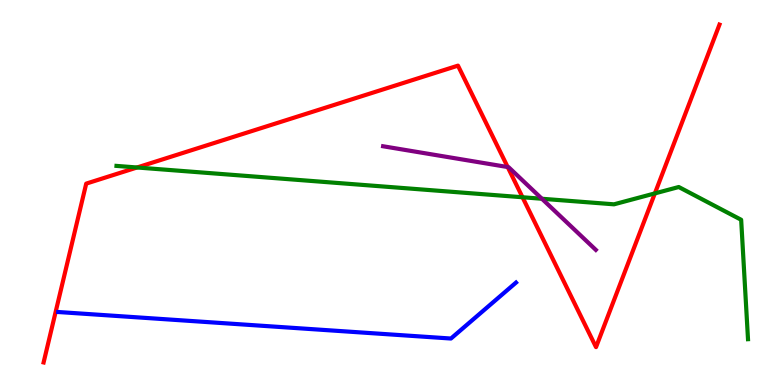[{'lines': ['blue', 'red'], 'intersections': []}, {'lines': ['green', 'red'], 'intersections': [{'x': 1.77, 'y': 5.65}, {'x': 6.74, 'y': 4.88}, {'x': 8.45, 'y': 4.98}]}, {'lines': ['purple', 'red'], 'intersections': [{'x': 6.55, 'y': 5.66}]}, {'lines': ['blue', 'green'], 'intersections': []}, {'lines': ['blue', 'purple'], 'intersections': []}, {'lines': ['green', 'purple'], 'intersections': [{'x': 6.99, 'y': 4.84}]}]